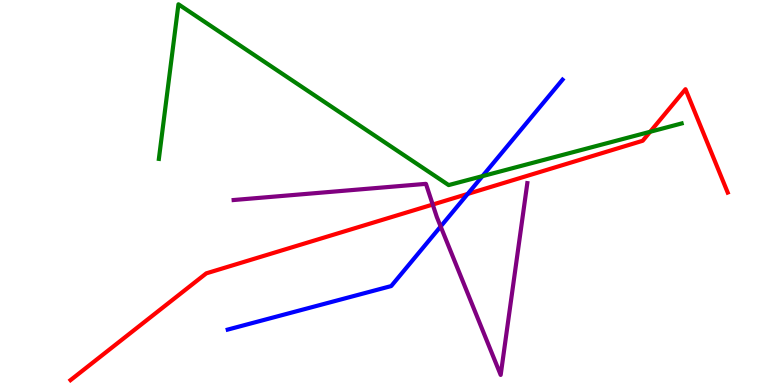[{'lines': ['blue', 'red'], 'intersections': [{'x': 6.03, 'y': 4.96}]}, {'lines': ['green', 'red'], 'intersections': [{'x': 8.39, 'y': 6.58}]}, {'lines': ['purple', 'red'], 'intersections': [{'x': 5.58, 'y': 4.69}]}, {'lines': ['blue', 'green'], 'intersections': [{'x': 6.23, 'y': 5.42}]}, {'lines': ['blue', 'purple'], 'intersections': [{'x': 5.69, 'y': 4.12}]}, {'lines': ['green', 'purple'], 'intersections': []}]